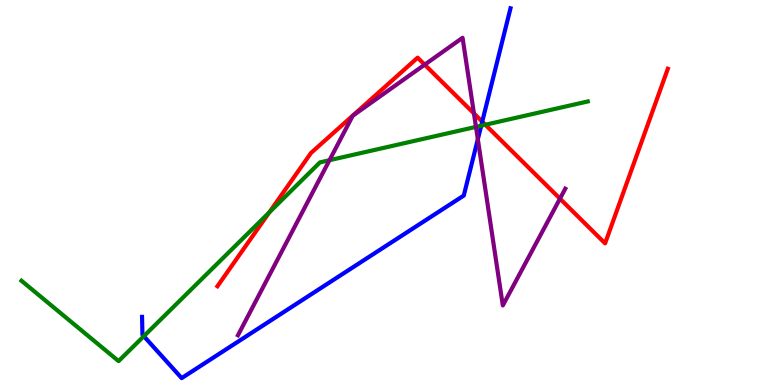[{'lines': ['blue', 'red'], 'intersections': [{'x': 6.22, 'y': 6.84}]}, {'lines': ['green', 'red'], 'intersections': [{'x': 3.47, 'y': 4.48}, {'x': 6.26, 'y': 6.76}]}, {'lines': ['purple', 'red'], 'intersections': [{'x': 5.48, 'y': 8.32}, {'x': 6.12, 'y': 7.05}, {'x': 7.23, 'y': 4.84}]}, {'lines': ['blue', 'green'], 'intersections': [{'x': 1.86, 'y': 1.27}, {'x': 6.21, 'y': 6.74}]}, {'lines': ['blue', 'purple'], 'intersections': [{'x': 6.17, 'y': 6.38}]}, {'lines': ['green', 'purple'], 'intersections': [{'x': 4.25, 'y': 5.84}, {'x': 6.14, 'y': 6.7}]}]